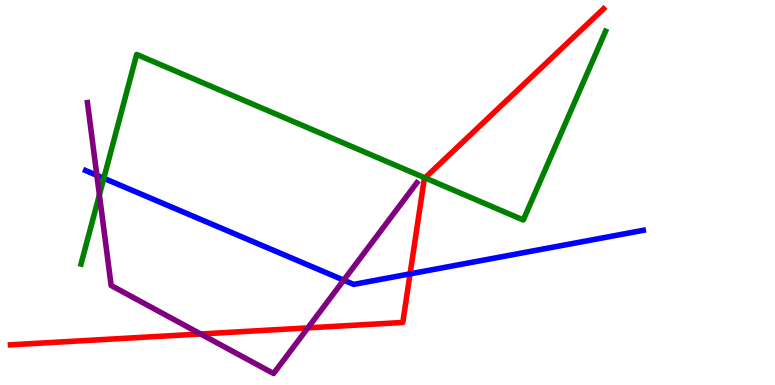[{'lines': ['blue', 'red'], 'intersections': [{'x': 5.29, 'y': 2.89}]}, {'lines': ['green', 'red'], 'intersections': [{'x': 5.48, 'y': 5.38}]}, {'lines': ['purple', 'red'], 'intersections': [{'x': 2.59, 'y': 1.33}, {'x': 3.97, 'y': 1.48}]}, {'lines': ['blue', 'green'], 'intersections': [{'x': 1.34, 'y': 5.37}]}, {'lines': ['blue', 'purple'], 'intersections': [{'x': 1.25, 'y': 5.45}, {'x': 4.44, 'y': 2.72}]}, {'lines': ['green', 'purple'], 'intersections': [{'x': 1.28, 'y': 4.94}]}]